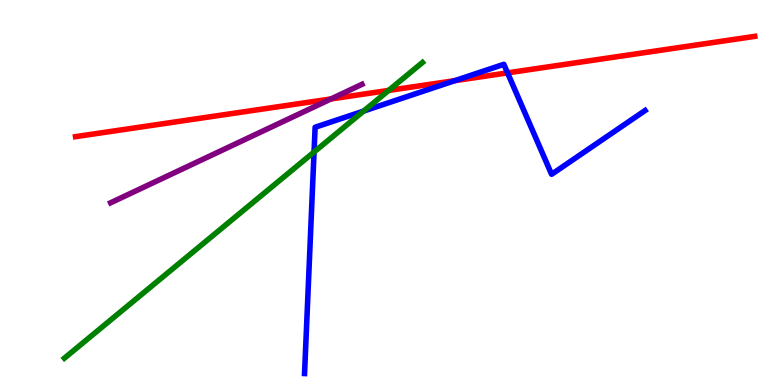[{'lines': ['blue', 'red'], 'intersections': [{'x': 5.87, 'y': 7.91}, {'x': 6.55, 'y': 8.11}]}, {'lines': ['green', 'red'], 'intersections': [{'x': 5.01, 'y': 7.65}]}, {'lines': ['purple', 'red'], 'intersections': [{'x': 4.27, 'y': 7.43}]}, {'lines': ['blue', 'green'], 'intersections': [{'x': 4.05, 'y': 6.05}, {'x': 4.69, 'y': 7.11}]}, {'lines': ['blue', 'purple'], 'intersections': []}, {'lines': ['green', 'purple'], 'intersections': []}]